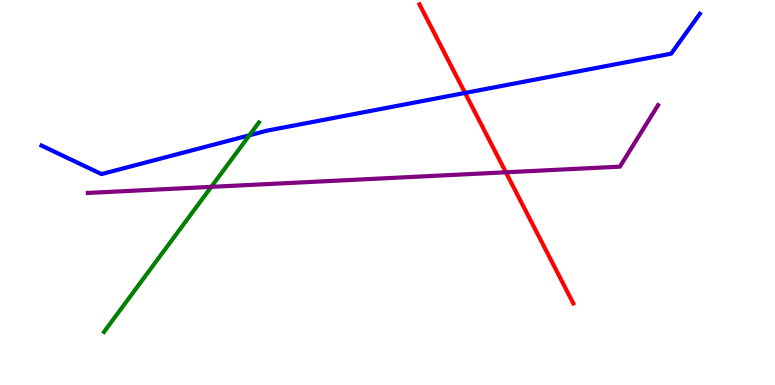[{'lines': ['blue', 'red'], 'intersections': [{'x': 6.0, 'y': 7.59}]}, {'lines': ['green', 'red'], 'intersections': []}, {'lines': ['purple', 'red'], 'intersections': [{'x': 6.53, 'y': 5.52}]}, {'lines': ['blue', 'green'], 'intersections': [{'x': 3.22, 'y': 6.49}]}, {'lines': ['blue', 'purple'], 'intersections': []}, {'lines': ['green', 'purple'], 'intersections': [{'x': 2.73, 'y': 5.15}]}]